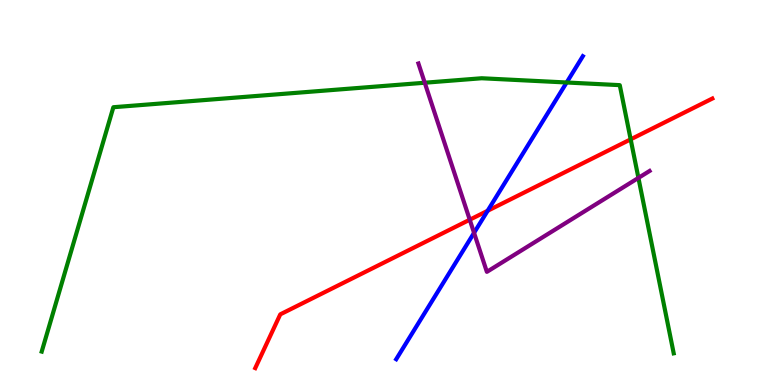[{'lines': ['blue', 'red'], 'intersections': [{'x': 6.29, 'y': 4.53}]}, {'lines': ['green', 'red'], 'intersections': [{'x': 8.14, 'y': 6.38}]}, {'lines': ['purple', 'red'], 'intersections': [{'x': 6.06, 'y': 4.29}]}, {'lines': ['blue', 'green'], 'intersections': [{'x': 7.31, 'y': 7.86}]}, {'lines': ['blue', 'purple'], 'intersections': [{'x': 6.12, 'y': 3.95}]}, {'lines': ['green', 'purple'], 'intersections': [{'x': 5.48, 'y': 7.85}, {'x': 8.24, 'y': 5.38}]}]